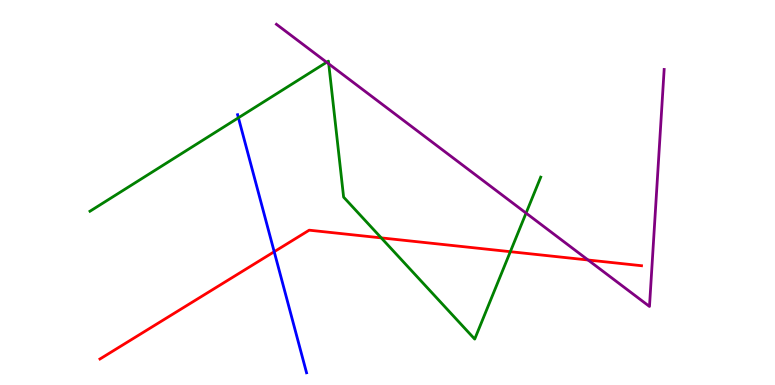[{'lines': ['blue', 'red'], 'intersections': [{'x': 3.54, 'y': 3.46}]}, {'lines': ['green', 'red'], 'intersections': [{'x': 4.92, 'y': 3.82}, {'x': 6.58, 'y': 3.46}]}, {'lines': ['purple', 'red'], 'intersections': [{'x': 7.59, 'y': 3.25}]}, {'lines': ['blue', 'green'], 'intersections': [{'x': 3.08, 'y': 6.94}]}, {'lines': ['blue', 'purple'], 'intersections': []}, {'lines': ['green', 'purple'], 'intersections': [{'x': 4.21, 'y': 8.38}, {'x': 4.24, 'y': 8.34}, {'x': 6.79, 'y': 4.46}]}]